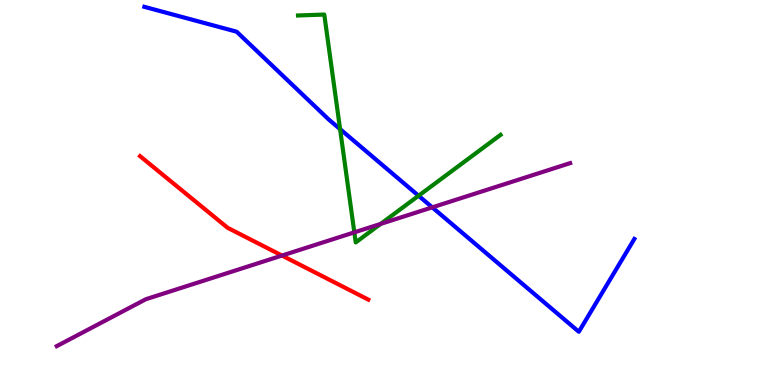[{'lines': ['blue', 'red'], 'intersections': []}, {'lines': ['green', 'red'], 'intersections': []}, {'lines': ['purple', 'red'], 'intersections': [{'x': 3.64, 'y': 3.36}]}, {'lines': ['blue', 'green'], 'intersections': [{'x': 4.39, 'y': 6.65}, {'x': 5.4, 'y': 4.92}]}, {'lines': ['blue', 'purple'], 'intersections': [{'x': 5.58, 'y': 4.61}]}, {'lines': ['green', 'purple'], 'intersections': [{'x': 4.57, 'y': 3.96}, {'x': 4.91, 'y': 4.18}]}]